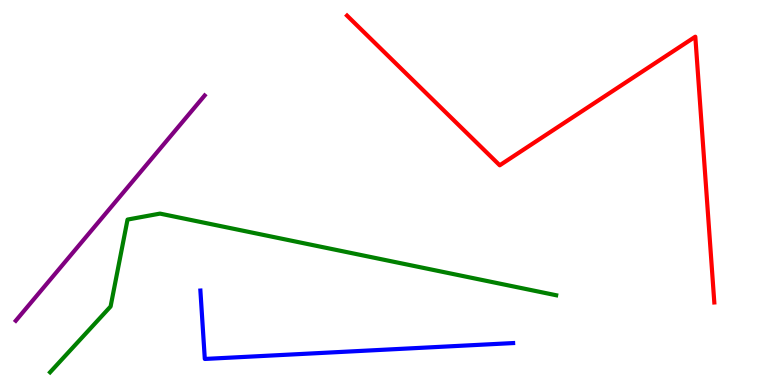[{'lines': ['blue', 'red'], 'intersections': []}, {'lines': ['green', 'red'], 'intersections': []}, {'lines': ['purple', 'red'], 'intersections': []}, {'lines': ['blue', 'green'], 'intersections': []}, {'lines': ['blue', 'purple'], 'intersections': []}, {'lines': ['green', 'purple'], 'intersections': []}]